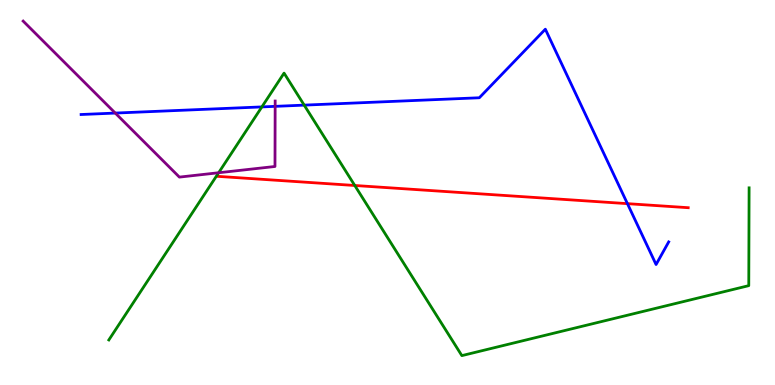[{'lines': ['blue', 'red'], 'intersections': [{'x': 8.1, 'y': 4.71}]}, {'lines': ['green', 'red'], 'intersections': [{'x': 4.58, 'y': 5.18}]}, {'lines': ['purple', 'red'], 'intersections': []}, {'lines': ['blue', 'green'], 'intersections': [{'x': 3.38, 'y': 7.22}, {'x': 3.93, 'y': 7.27}]}, {'lines': ['blue', 'purple'], 'intersections': [{'x': 1.49, 'y': 7.06}, {'x': 3.55, 'y': 7.24}]}, {'lines': ['green', 'purple'], 'intersections': [{'x': 2.82, 'y': 5.51}]}]